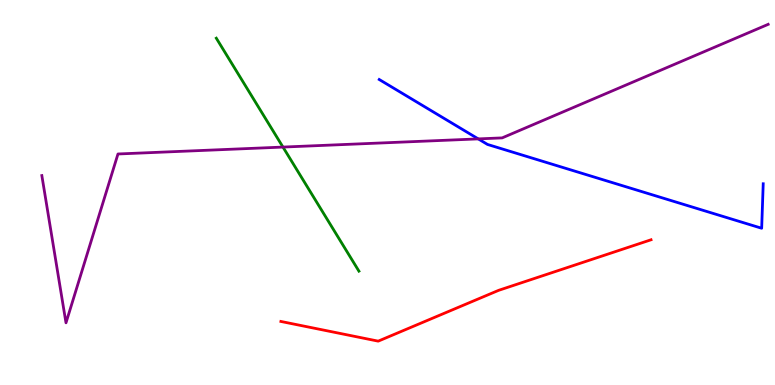[{'lines': ['blue', 'red'], 'intersections': []}, {'lines': ['green', 'red'], 'intersections': []}, {'lines': ['purple', 'red'], 'intersections': []}, {'lines': ['blue', 'green'], 'intersections': []}, {'lines': ['blue', 'purple'], 'intersections': [{'x': 6.17, 'y': 6.39}]}, {'lines': ['green', 'purple'], 'intersections': [{'x': 3.65, 'y': 6.18}]}]